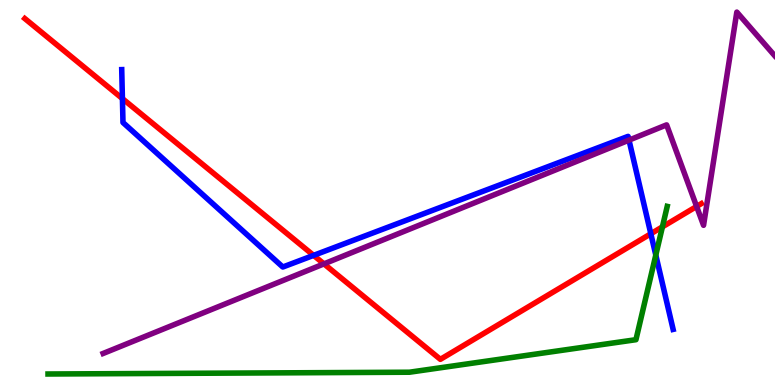[{'lines': ['blue', 'red'], 'intersections': [{'x': 1.58, 'y': 7.44}, {'x': 4.05, 'y': 3.37}, {'x': 8.4, 'y': 3.93}]}, {'lines': ['green', 'red'], 'intersections': [{'x': 8.55, 'y': 4.11}]}, {'lines': ['purple', 'red'], 'intersections': [{'x': 4.18, 'y': 3.15}, {'x': 8.99, 'y': 4.64}]}, {'lines': ['blue', 'green'], 'intersections': [{'x': 8.46, 'y': 3.37}]}, {'lines': ['blue', 'purple'], 'intersections': [{'x': 8.12, 'y': 6.36}]}, {'lines': ['green', 'purple'], 'intersections': []}]